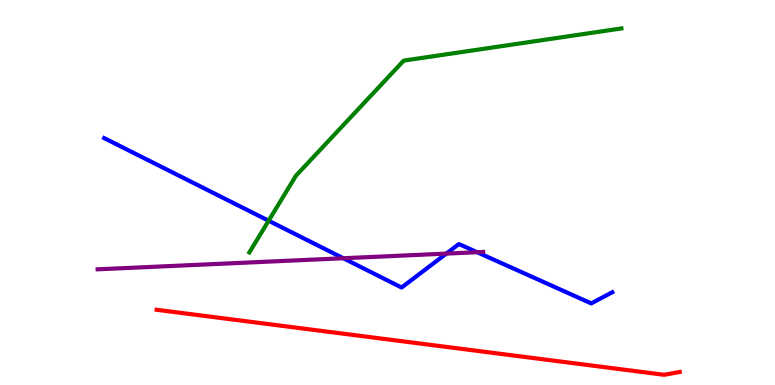[{'lines': ['blue', 'red'], 'intersections': []}, {'lines': ['green', 'red'], 'intersections': []}, {'lines': ['purple', 'red'], 'intersections': []}, {'lines': ['blue', 'green'], 'intersections': [{'x': 3.47, 'y': 4.27}]}, {'lines': ['blue', 'purple'], 'intersections': [{'x': 4.43, 'y': 3.29}, {'x': 5.76, 'y': 3.41}, {'x': 6.16, 'y': 3.45}]}, {'lines': ['green', 'purple'], 'intersections': []}]